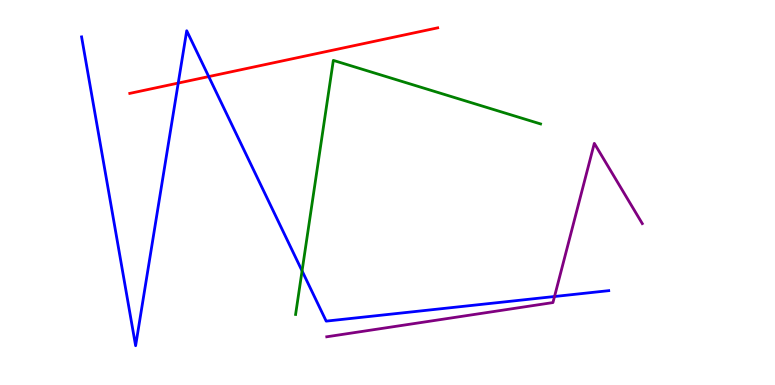[{'lines': ['blue', 'red'], 'intersections': [{'x': 2.3, 'y': 7.84}, {'x': 2.69, 'y': 8.01}]}, {'lines': ['green', 'red'], 'intersections': []}, {'lines': ['purple', 'red'], 'intersections': []}, {'lines': ['blue', 'green'], 'intersections': [{'x': 3.9, 'y': 2.96}]}, {'lines': ['blue', 'purple'], 'intersections': [{'x': 7.16, 'y': 2.3}]}, {'lines': ['green', 'purple'], 'intersections': []}]